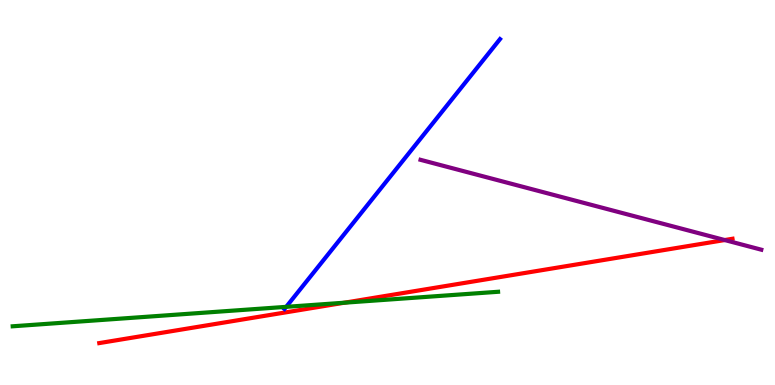[{'lines': ['blue', 'red'], 'intersections': []}, {'lines': ['green', 'red'], 'intersections': [{'x': 4.44, 'y': 2.14}]}, {'lines': ['purple', 'red'], 'intersections': [{'x': 9.35, 'y': 3.77}]}, {'lines': ['blue', 'green'], 'intersections': [{'x': 3.69, 'y': 2.03}]}, {'lines': ['blue', 'purple'], 'intersections': []}, {'lines': ['green', 'purple'], 'intersections': []}]